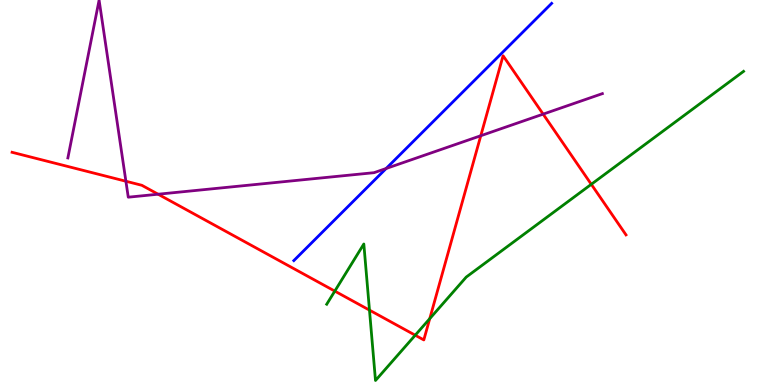[{'lines': ['blue', 'red'], 'intersections': []}, {'lines': ['green', 'red'], 'intersections': [{'x': 4.32, 'y': 2.44}, {'x': 4.77, 'y': 1.94}, {'x': 5.36, 'y': 1.29}, {'x': 5.55, 'y': 1.72}, {'x': 7.63, 'y': 5.21}]}, {'lines': ['purple', 'red'], 'intersections': [{'x': 1.62, 'y': 5.29}, {'x': 2.04, 'y': 4.96}, {'x': 6.2, 'y': 6.47}, {'x': 7.01, 'y': 7.04}]}, {'lines': ['blue', 'green'], 'intersections': []}, {'lines': ['blue', 'purple'], 'intersections': [{'x': 4.98, 'y': 5.62}]}, {'lines': ['green', 'purple'], 'intersections': []}]